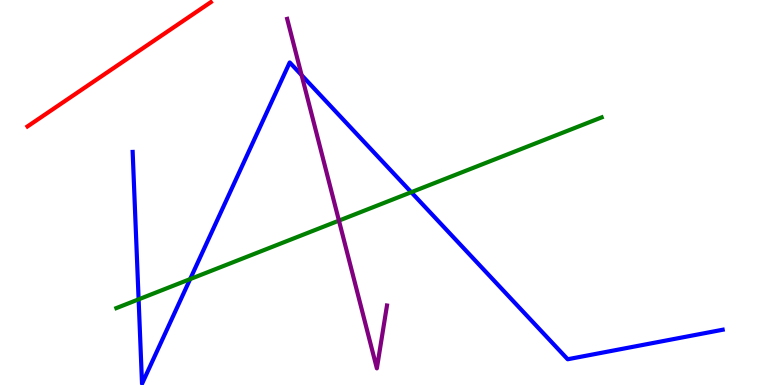[{'lines': ['blue', 'red'], 'intersections': []}, {'lines': ['green', 'red'], 'intersections': []}, {'lines': ['purple', 'red'], 'intersections': []}, {'lines': ['blue', 'green'], 'intersections': [{'x': 1.79, 'y': 2.22}, {'x': 2.45, 'y': 2.75}, {'x': 5.31, 'y': 5.01}]}, {'lines': ['blue', 'purple'], 'intersections': [{'x': 3.89, 'y': 8.05}]}, {'lines': ['green', 'purple'], 'intersections': [{'x': 4.37, 'y': 4.27}]}]